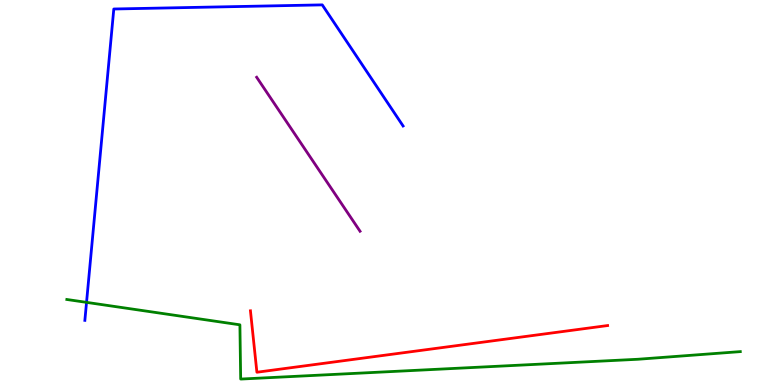[{'lines': ['blue', 'red'], 'intersections': []}, {'lines': ['green', 'red'], 'intersections': []}, {'lines': ['purple', 'red'], 'intersections': []}, {'lines': ['blue', 'green'], 'intersections': [{'x': 1.12, 'y': 2.15}]}, {'lines': ['blue', 'purple'], 'intersections': []}, {'lines': ['green', 'purple'], 'intersections': []}]